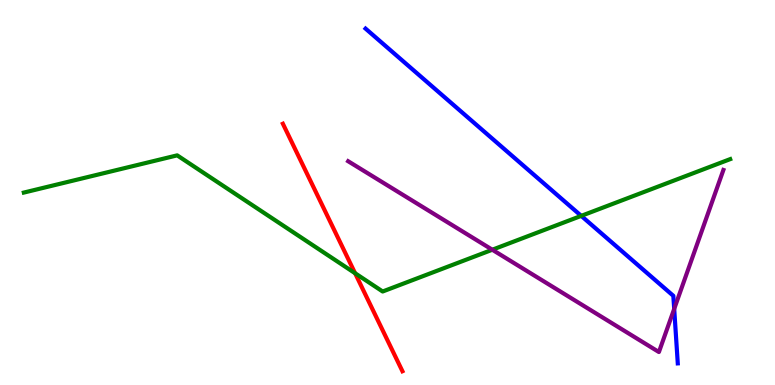[{'lines': ['blue', 'red'], 'intersections': []}, {'lines': ['green', 'red'], 'intersections': [{'x': 4.58, 'y': 2.9}]}, {'lines': ['purple', 'red'], 'intersections': []}, {'lines': ['blue', 'green'], 'intersections': [{'x': 7.5, 'y': 4.39}]}, {'lines': ['blue', 'purple'], 'intersections': [{'x': 8.7, 'y': 1.98}]}, {'lines': ['green', 'purple'], 'intersections': [{'x': 6.35, 'y': 3.51}]}]